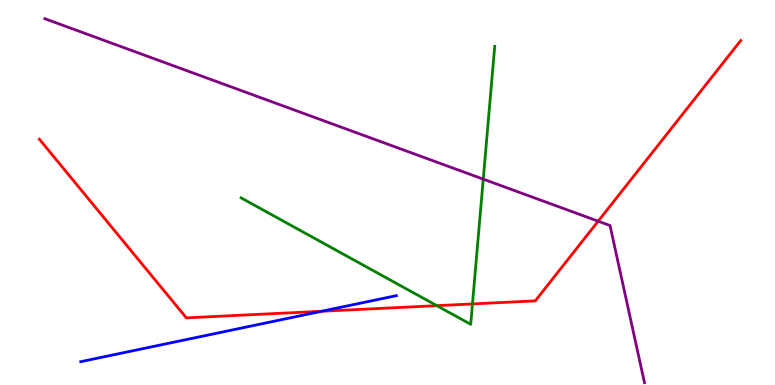[{'lines': ['blue', 'red'], 'intersections': [{'x': 4.15, 'y': 1.91}]}, {'lines': ['green', 'red'], 'intersections': [{'x': 5.64, 'y': 2.06}, {'x': 6.1, 'y': 2.11}]}, {'lines': ['purple', 'red'], 'intersections': [{'x': 7.72, 'y': 4.25}]}, {'lines': ['blue', 'green'], 'intersections': []}, {'lines': ['blue', 'purple'], 'intersections': []}, {'lines': ['green', 'purple'], 'intersections': [{'x': 6.24, 'y': 5.35}]}]